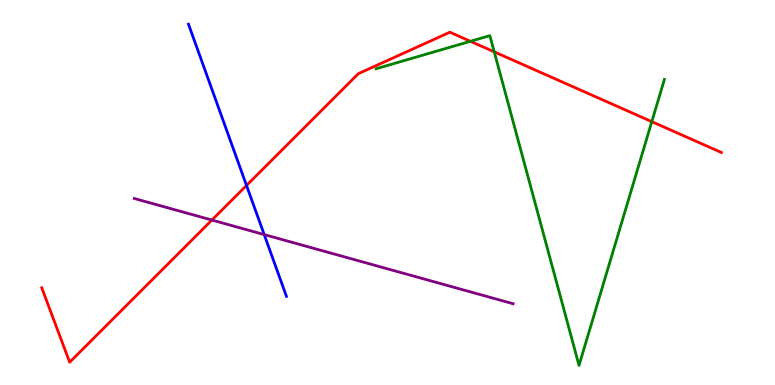[{'lines': ['blue', 'red'], 'intersections': [{'x': 3.18, 'y': 5.18}]}, {'lines': ['green', 'red'], 'intersections': [{'x': 6.07, 'y': 8.93}, {'x': 6.38, 'y': 8.65}, {'x': 8.41, 'y': 6.84}]}, {'lines': ['purple', 'red'], 'intersections': [{'x': 2.73, 'y': 4.28}]}, {'lines': ['blue', 'green'], 'intersections': []}, {'lines': ['blue', 'purple'], 'intersections': [{'x': 3.41, 'y': 3.91}]}, {'lines': ['green', 'purple'], 'intersections': []}]